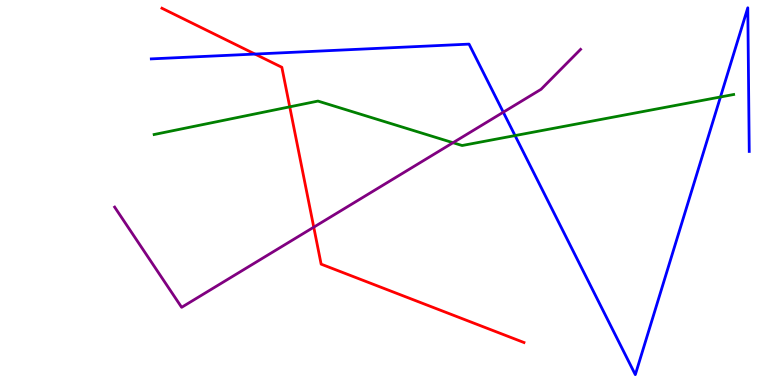[{'lines': ['blue', 'red'], 'intersections': [{'x': 3.29, 'y': 8.6}]}, {'lines': ['green', 'red'], 'intersections': [{'x': 3.74, 'y': 7.22}]}, {'lines': ['purple', 'red'], 'intersections': [{'x': 4.05, 'y': 4.1}]}, {'lines': ['blue', 'green'], 'intersections': [{'x': 6.65, 'y': 6.48}, {'x': 9.3, 'y': 7.48}]}, {'lines': ['blue', 'purple'], 'intersections': [{'x': 6.49, 'y': 7.09}]}, {'lines': ['green', 'purple'], 'intersections': [{'x': 5.85, 'y': 6.29}]}]